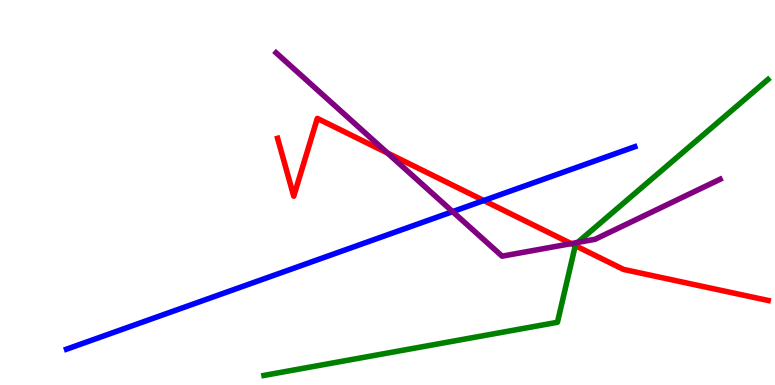[{'lines': ['blue', 'red'], 'intersections': [{'x': 6.24, 'y': 4.79}]}, {'lines': ['green', 'red'], 'intersections': [{'x': 7.42, 'y': 3.62}]}, {'lines': ['purple', 'red'], 'intersections': [{'x': 5.0, 'y': 6.03}, {'x': 7.37, 'y': 3.67}]}, {'lines': ['blue', 'green'], 'intersections': []}, {'lines': ['blue', 'purple'], 'intersections': [{'x': 5.84, 'y': 4.5}]}, {'lines': ['green', 'purple'], 'intersections': [{'x': 7.45, 'y': 3.7}]}]